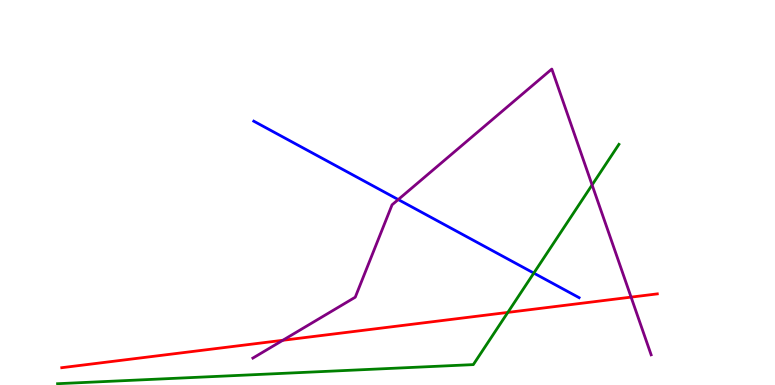[{'lines': ['blue', 'red'], 'intersections': []}, {'lines': ['green', 'red'], 'intersections': [{'x': 6.55, 'y': 1.89}]}, {'lines': ['purple', 'red'], 'intersections': [{'x': 3.65, 'y': 1.16}, {'x': 8.14, 'y': 2.28}]}, {'lines': ['blue', 'green'], 'intersections': [{'x': 6.89, 'y': 2.91}]}, {'lines': ['blue', 'purple'], 'intersections': [{'x': 5.14, 'y': 4.82}]}, {'lines': ['green', 'purple'], 'intersections': [{'x': 7.64, 'y': 5.2}]}]